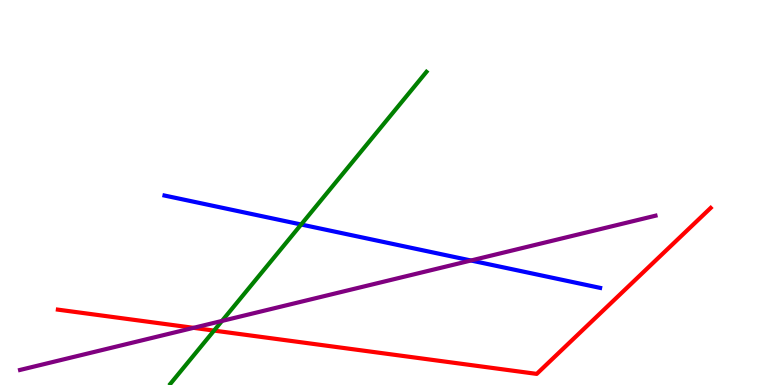[{'lines': ['blue', 'red'], 'intersections': []}, {'lines': ['green', 'red'], 'intersections': [{'x': 2.76, 'y': 1.41}]}, {'lines': ['purple', 'red'], 'intersections': [{'x': 2.5, 'y': 1.48}]}, {'lines': ['blue', 'green'], 'intersections': [{'x': 3.89, 'y': 4.17}]}, {'lines': ['blue', 'purple'], 'intersections': [{'x': 6.08, 'y': 3.23}]}, {'lines': ['green', 'purple'], 'intersections': [{'x': 2.86, 'y': 1.66}]}]